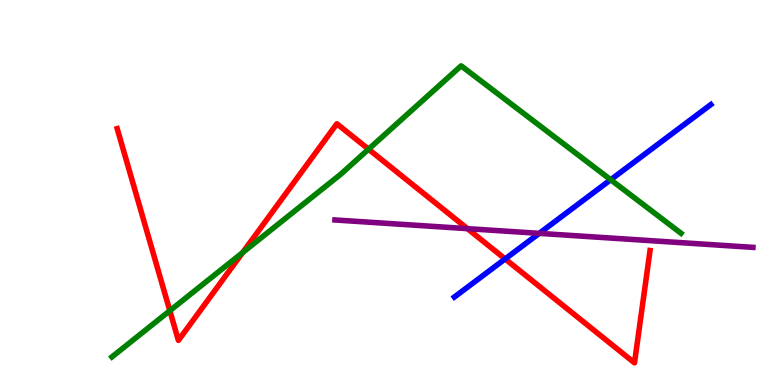[{'lines': ['blue', 'red'], 'intersections': [{'x': 6.52, 'y': 3.27}]}, {'lines': ['green', 'red'], 'intersections': [{'x': 2.19, 'y': 1.93}, {'x': 3.13, 'y': 3.44}, {'x': 4.76, 'y': 6.12}]}, {'lines': ['purple', 'red'], 'intersections': [{'x': 6.03, 'y': 4.06}]}, {'lines': ['blue', 'green'], 'intersections': [{'x': 7.88, 'y': 5.33}]}, {'lines': ['blue', 'purple'], 'intersections': [{'x': 6.96, 'y': 3.94}]}, {'lines': ['green', 'purple'], 'intersections': []}]